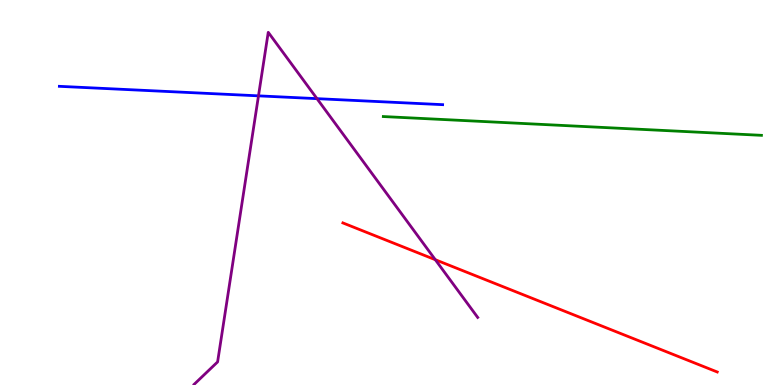[{'lines': ['blue', 'red'], 'intersections': []}, {'lines': ['green', 'red'], 'intersections': []}, {'lines': ['purple', 'red'], 'intersections': [{'x': 5.62, 'y': 3.25}]}, {'lines': ['blue', 'green'], 'intersections': []}, {'lines': ['blue', 'purple'], 'intersections': [{'x': 3.34, 'y': 7.51}, {'x': 4.09, 'y': 7.44}]}, {'lines': ['green', 'purple'], 'intersections': []}]